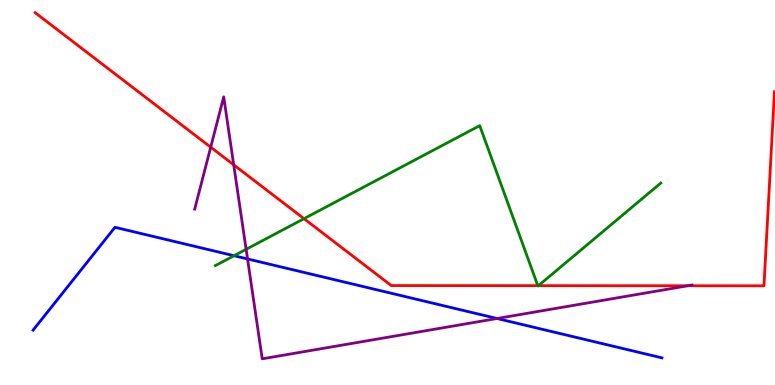[{'lines': ['blue', 'red'], 'intersections': []}, {'lines': ['green', 'red'], 'intersections': [{'x': 3.92, 'y': 4.32}, {'x': 6.94, 'y': 2.58}, {'x': 6.95, 'y': 2.58}]}, {'lines': ['purple', 'red'], 'intersections': [{'x': 2.72, 'y': 6.18}, {'x': 3.02, 'y': 5.72}, {'x': 8.87, 'y': 2.58}]}, {'lines': ['blue', 'green'], 'intersections': [{'x': 3.02, 'y': 3.36}]}, {'lines': ['blue', 'purple'], 'intersections': [{'x': 3.19, 'y': 3.27}, {'x': 6.41, 'y': 1.73}]}, {'lines': ['green', 'purple'], 'intersections': [{'x': 3.18, 'y': 3.52}]}]